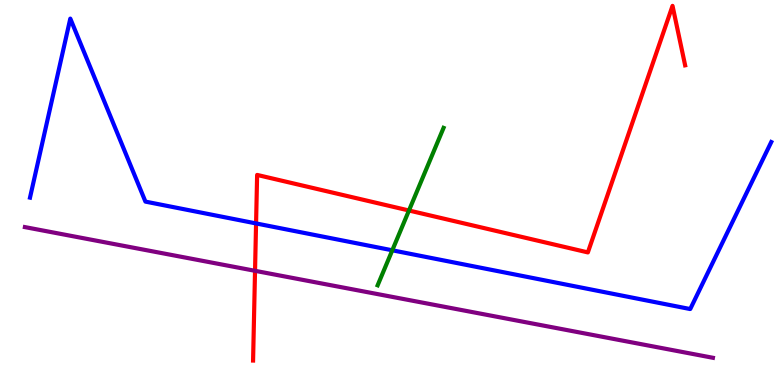[{'lines': ['blue', 'red'], 'intersections': [{'x': 3.3, 'y': 4.2}]}, {'lines': ['green', 'red'], 'intersections': [{'x': 5.28, 'y': 4.53}]}, {'lines': ['purple', 'red'], 'intersections': [{'x': 3.29, 'y': 2.97}]}, {'lines': ['blue', 'green'], 'intersections': [{'x': 5.06, 'y': 3.5}]}, {'lines': ['blue', 'purple'], 'intersections': []}, {'lines': ['green', 'purple'], 'intersections': []}]